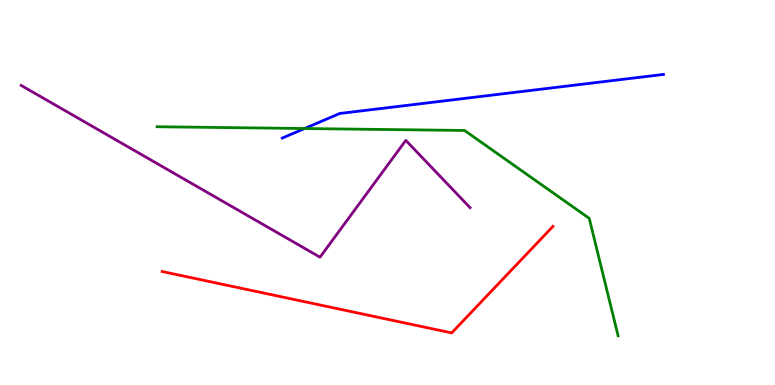[{'lines': ['blue', 'red'], 'intersections': []}, {'lines': ['green', 'red'], 'intersections': []}, {'lines': ['purple', 'red'], 'intersections': []}, {'lines': ['blue', 'green'], 'intersections': [{'x': 3.93, 'y': 6.66}]}, {'lines': ['blue', 'purple'], 'intersections': []}, {'lines': ['green', 'purple'], 'intersections': []}]